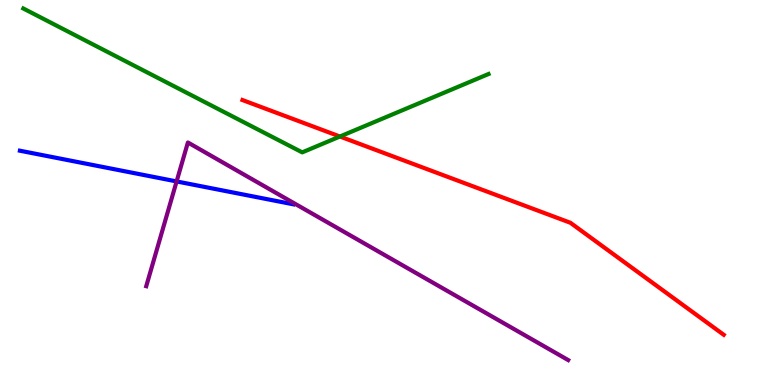[{'lines': ['blue', 'red'], 'intersections': []}, {'lines': ['green', 'red'], 'intersections': [{'x': 4.39, 'y': 6.45}]}, {'lines': ['purple', 'red'], 'intersections': []}, {'lines': ['blue', 'green'], 'intersections': []}, {'lines': ['blue', 'purple'], 'intersections': [{'x': 2.28, 'y': 5.29}]}, {'lines': ['green', 'purple'], 'intersections': []}]